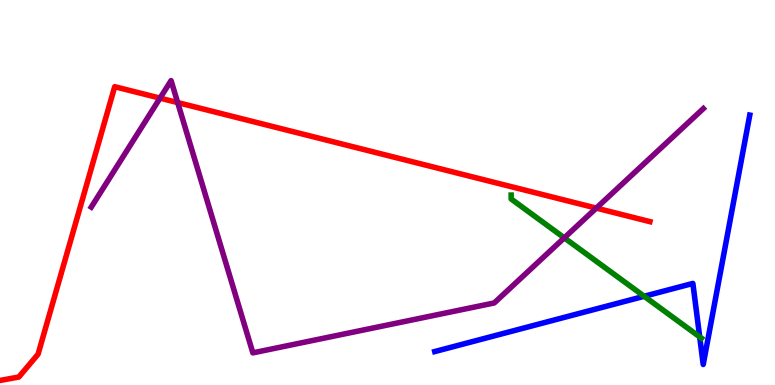[{'lines': ['blue', 'red'], 'intersections': []}, {'lines': ['green', 'red'], 'intersections': []}, {'lines': ['purple', 'red'], 'intersections': [{'x': 2.06, 'y': 7.45}, {'x': 2.29, 'y': 7.34}, {'x': 7.69, 'y': 4.59}]}, {'lines': ['blue', 'green'], 'intersections': [{'x': 8.31, 'y': 2.3}, {'x': 9.03, 'y': 1.25}]}, {'lines': ['blue', 'purple'], 'intersections': []}, {'lines': ['green', 'purple'], 'intersections': [{'x': 7.28, 'y': 3.82}]}]